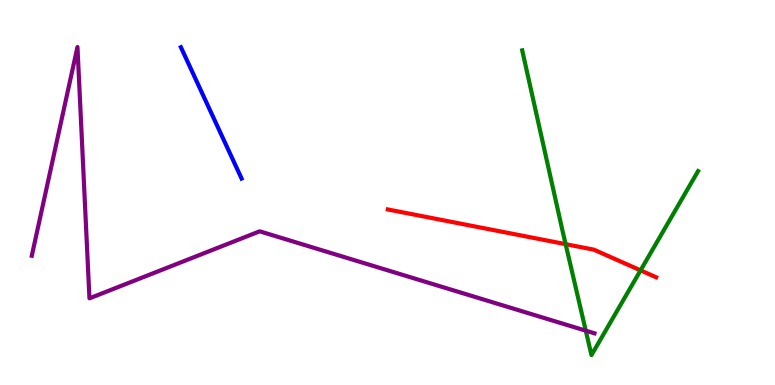[{'lines': ['blue', 'red'], 'intersections': []}, {'lines': ['green', 'red'], 'intersections': [{'x': 7.3, 'y': 3.66}, {'x': 8.27, 'y': 2.98}]}, {'lines': ['purple', 'red'], 'intersections': []}, {'lines': ['blue', 'green'], 'intersections': []}, {'lines': ['blue', 'purple'], 'intersections': []}, {'lines': ['green', 'purple'], 'intersections': [{'x': 7.56, 'y': 1.41}]}]